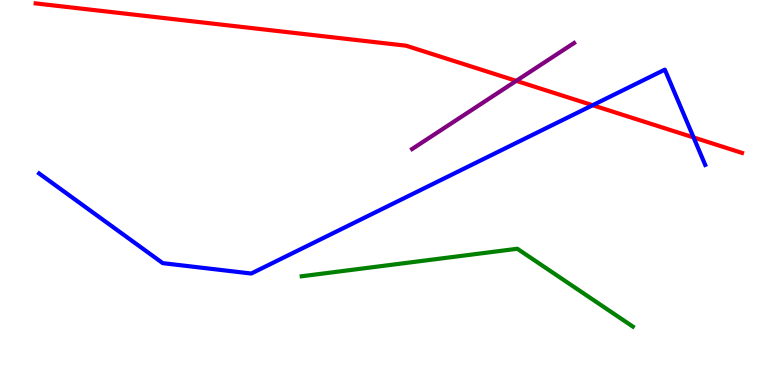[{'lines': ['blue', 'red'], 'intersections': [{'x': 7.65, 'y': 7.27}, {'x': 8.95, 'y': 6.43}]}, {'lines': ['green', 'red'], 'intersections': []}, {'lines': ['purple', 'red'], 'intersections': [{'x': 6.66, 'y': 7.9}]}, {'lines': ['blue', 'green'], 'intersections': []}, {'lines': ['blue', 'purple'], 'intersections': []}, {'lines': ['green', 'purple'], 'intersections': []}]